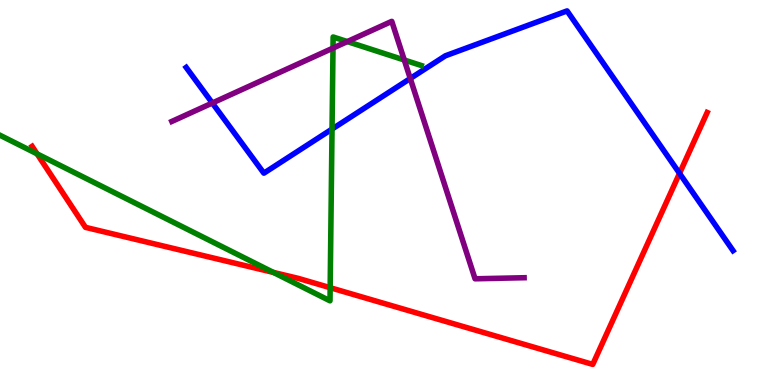[{'lines': ['blue', 'red'], 'intersections': [{'x': 8.77, 'y': 5.5}]}, {'lines': ['green', 'red'], 'intersections': [{'x': 0.478, 'y': 6.0}, {'x': 3.53, 'y': 2.92}, {'x': 4.26, 'y': 2.53}]}, {'lines': ['purple', 'red'], 'intersections': []}, {'lines': ['blue', 'green'], 'intersections': [{'x': 4.28, 'y': 6.65}]}, {'lines': ['blue', 'purple'], 'intersections': [{'x': 2.74, 'y': 7.32}, {'x': 5.29, 'y': 7.96}]}, {'lines': ['green', 'purple'], 'intersections': [{'x': 4.3, 'y': 8.75}, {'x': 4.48, 'y': 8.92}, {'x': 5.22, 'y': 8.44}]}]